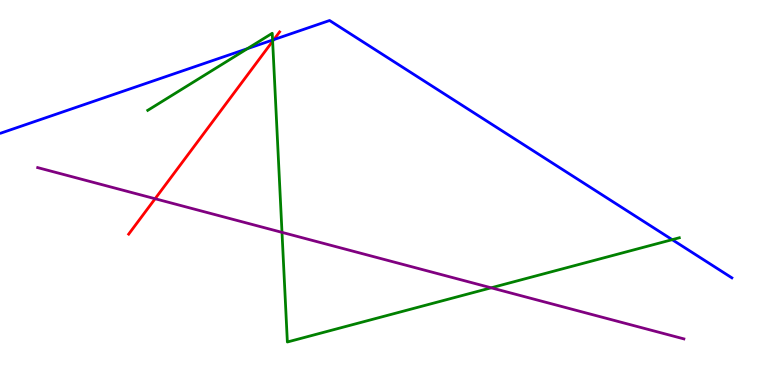[{'lines': ['blue', 'red'], 'intersections': [{'x': 3.53, 'y': 8.97}]}, {'lines': ['green', 'red'], 'intersections': [{'x': 3.52, 'y': 8.93}]}, {'lines': ['purple', 'red'], 'intersections': [{'x': 2.0, 'y': 4.84}]}, {'lines': ['blue', 'green'], 'intersections': [{'x': 3.19, 'y': 8.74}, {'x': 3.52, 'y': 8.96}, {'x': 8.67, 'y': 3.77}]}, {'lines': ['blue', 'purple'], 'intersections': []}, {'lines': ['green', 'purple'], 'intersections': [{'x': 3.64, 'y': 3.96}, {'x': 6.34, 'y': 2.52}]}]